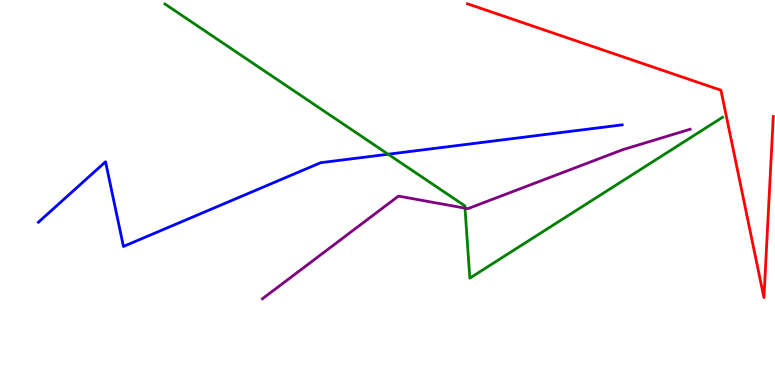[{'lines': ['blue', 'red'], 'intersections': []}, {'lines': ['green', 'red'], 'intersections': []}, {'lines': ['purple', 'red'], 'intersections': []}, {'lines': ['blue', 'green'], 'intersections': [{'x': 5.01, 'y': 5.99}]}, {'lines': ['blue', 'purple'], 'intersections': []}, {'lines': ['green', 'purple'], 'intersections': [{'x': 6.0, 'y': 4.59}]}]